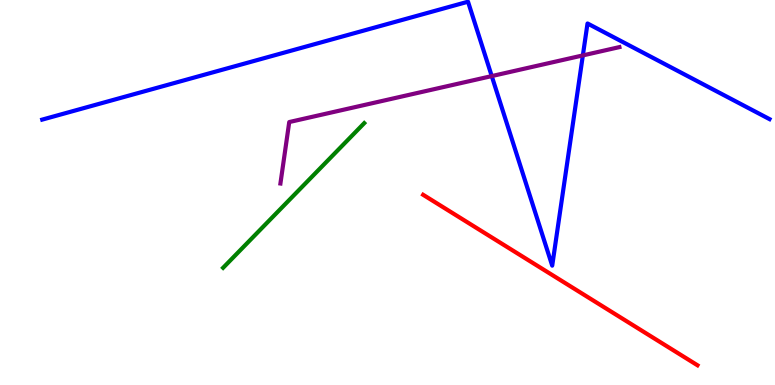[{'lines': ['blue', 'red'], 'intersections': []}, {'lines': ['green', 'red'], 'intersections': []}, {'lines': ['purple', 'red'], 'intersections': []}, {'lines': ['blue', 'green'], 'intersections': []}, {'lines': ['blue', 'purple'], 'intersections': [{'x': 6.35, 'y': 8.02}, {'x': 7.52, 'y': 8.56}]}, {'lines': ['green', 'purple'], 'intersections': []}]